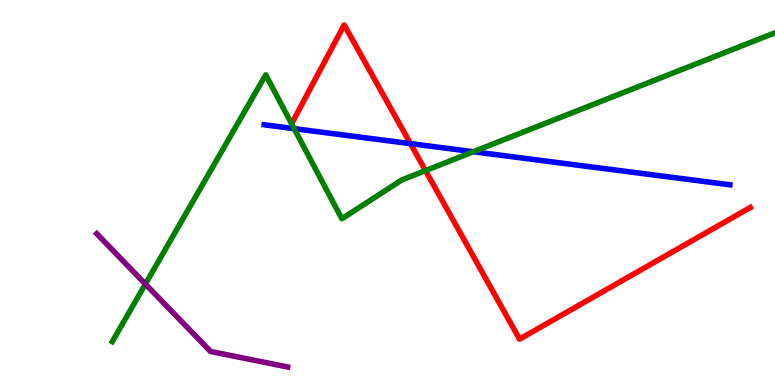[{'lines': ['blue', 'red'], 'intersections': [{'x': 5.3, 'y': 6.27}]}, {'lines': ['green', 'red'], 'intersections': [{'x': 5.49, 'y': 5.57}]}, {'lines': ['purple', 'red'], 'intersections': []}, {'lines': ['blue', 'green'], 'intersections': [{'x': 3.8, 'y': 6.66}, {'x': 6.11, 'y': 6.06}]}, {'lines': ['blue', 'purple'], 'intersections': []}, {'lines': ['green', 'purple'], 'intersections': [{'x': 1.88, 'y': 2.62}]}]